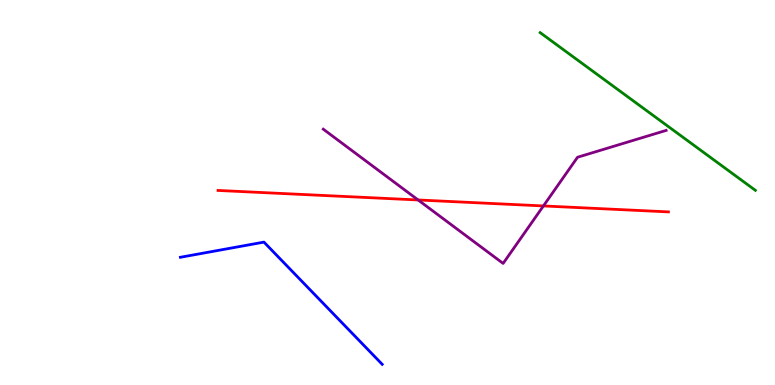[{'lines': ['blue', 'red'], 'intersections': []}, {'lines': ['green', 'red'], 'intersections': []}, {'lines': ['purple', 'red'], 'intersections': [{'x': 5.4, 'y': 4.81}, {'x': 7.01, 'y': 4.65}]}, {'lines': ['blue', 'green'], 'intersections': []}, {'lines': ['blue', 'purple'], 'intersections': []}, {'lines': ['green', 'purple'], 'intersections': []}]